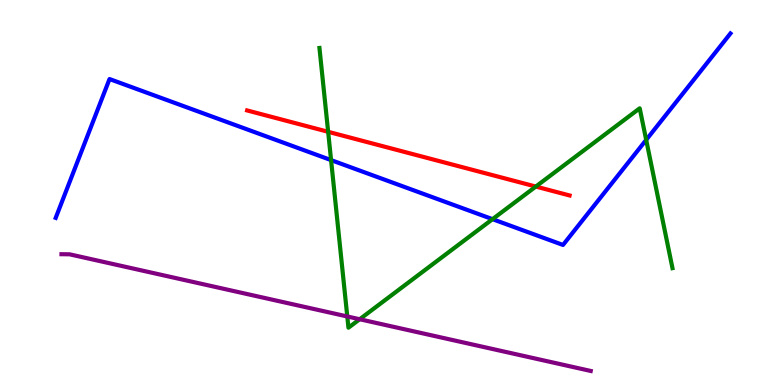[{'lines': ['blue', 'red'], 'intersections': []}, {'lines': ['green', 'red'], 'intersections': [{'x': 4.23, 'y': 6.58}, {'x': 6.91, 'y': 5.15}]}, {'lines': ['purple', 'red'], 'intersections': []}, {'lines': ['blue', 'green'], 'intersections': [{'x': 4.27, 'y': 5.84}, {'x': 6.36, 'y': 4.31}, {'x': 8.34, 'y': 6.37}]}, {'lines': ['blue', 'purple'], 'intersections': []}, {'lines': ['green', 'purple'], 'intersections': [{'x': 4.48, 'y': 1.78}, {'x': 4.64, 'y': 1.71}]}]